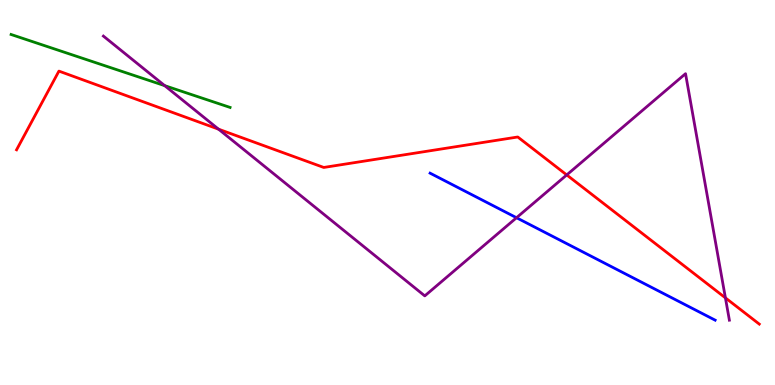[{'lines': ['blue', 'red'], 'intersections': []}, {'lines': ['green', 'red'], 'intersections': []}, {'lines': ['purple', 'red'], 'intersections': [{'x': 2.82, 'y': 6.64}, {'x': 7.31, 'y': 5.46}, {'x': 9.36, 'y': 2.26}]}, {'lines': ['blue', 'green'], 'intersections': []}, {'lines': ['blue', 'purple'], 'intersections': [{'x': 6.66, 'y': 4.34}]}, {'lines': ['green', 'purple'], 'intersections': [{'x': 2.13, 'y': 7.78}]}]